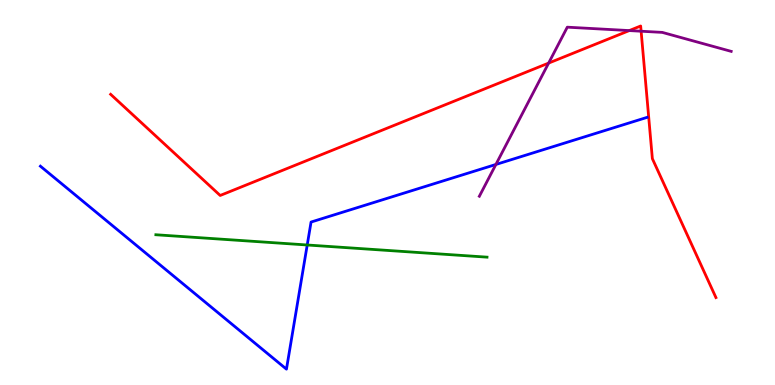[{'lines': ['blue', 'red'], 'intersections': []}, {'lines': ['green', 'red'], 'intersections': []}, {'lines': ['purple', 'red'], 'intersections': [{'x': 7.08, 'y': 8.36}, {'x': 8.12, 'y': 9.21}, {'x': 8.27, 'y': 9.19}]}, {'lines': ['blue', 'green'], 'intersections': [{'x': 3.96, 'y': 3.64}]}, {'lines': ['blue', 'purple'], 'intersections': [{'x': 6.4, 'y': 5.73}]}, {'lines': ['green', 'purple'], 'intersections': []}]